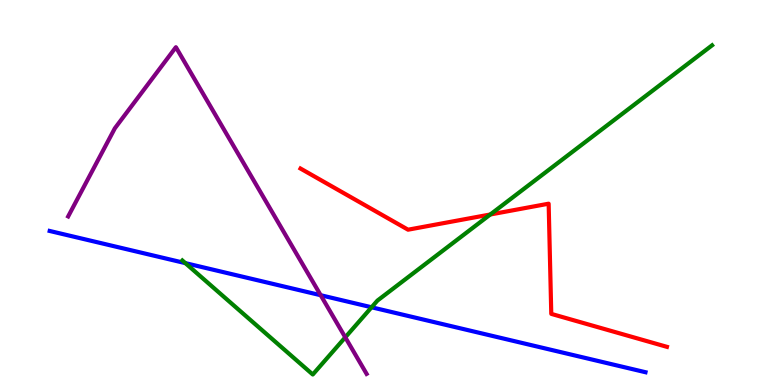[{'lines': ['blue', 'red'], 'intersections': []}, {'lines': ['green', 'red'], 'intersections': [{'x': 6.33, 'y': 4.43}]}, {'lines': ['purple', 'red'], 'intersections': []}, {'lines': ['blue', 'green'], 'intersections': [{'x': 2.39, 'y': 3.17}, {'x': 4.79, 'y': 2.02}]}, {'lines': ['blue', 'purple'], 'intersections': [{'x': 4.14, 'y': 2.33}]}, {'lines': ['green', 'purple'], 'intersections': [{'x': 4.46, 'y': 1.24}]}]